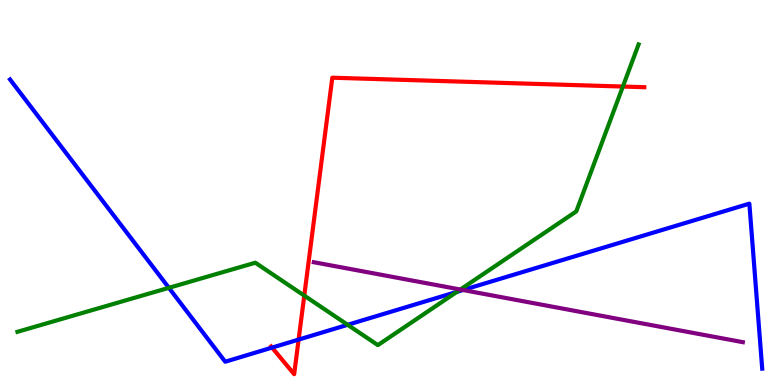[{'lines': ['blue', 'red'], 'intersections': [{'x': 3.51, 'y': 0.972}, {'x': 3.85, 'y': 1.18}]}, {'lines': ['green', 'red'], 'intersections': [{'x': 3.93, 'y': 2.32}, {'x': 8.04, 'y': 7.75}]}, {'lines': ['purple', 'red'], 'intersections': []}, {'lines': ['blue', 'green'], 'intersections': [{'x': 2.18, 'y': 2.52}, {'x': 4.49, 'y': 1.56}, {'x': 5.9, 'y': 2.42}]}, {'lines': ['blue', 'purple'], 'intersections': [{'x': 5.97, 'y': 2.47}]}, {'lines': ['green', 'purple'], 'intersections': [{'x': 5.94, 'y': 2.48}]}]